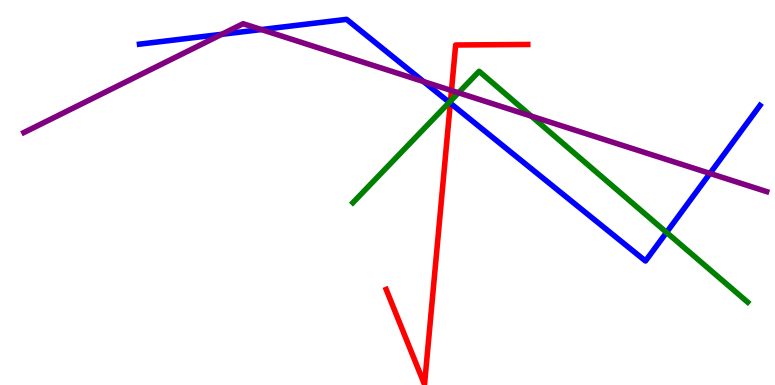[{'lines': ['blue', 'red'], 'intersections': [{'x': 5.81, 'y': 7.32}]}, {'lines': ['green', 'red'], 'intersections': [{'x': 5.81, 'y': 7.37}]}, {'lines': ['purple', 'red'], 'intersections': [{'x': 5.83, 'y': 7.65}]}, {'lines': ['blue', 'green'], 'intersections': [{'x': 5.8, 'y': 7.34}, {'x': 8.6, 'y': 3.96}]}, {'lines': ['blue', 'purple'], 'intersections': [{'x': 2.86, 'y': 9.11}, {'x': 3.37, 'y': 9.23}, {'x': 5.47, 'y': 7.88}, {'x': 9.16, 'y': 5.5}]}, {'lines': ['green', 'purple'], 'intersections': [{'x': 5.92, 'y': 7.59}, {'x': 6.85, 'y': 6.98}]}]